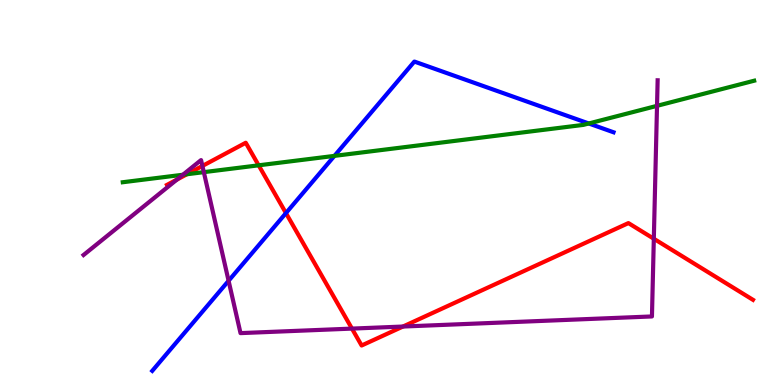[{'lines': ['blue', 'red'], 'intersections': [{'x': 3.69, 'y': 4.47}]}, {'lines': ['green', 'red'], 'intersections': [{'x': 2.41, 'y': 5.47}, {'x': 3.34, 'y': 5.71}]}, {'lines': ['purple', 'red'], 'intersections': [{'x': 2.28, 'y': 5.34}, {'x': 2.61, 'y': 5.69}, {'x': 4.54, 'y': 1.46}, {'x': 5.2, 'y': 1.52}, {'x': 8.44, 'y': 3.8}]}, {'lines': ['blue', 'green'], 'intersections': [{'x': 4.32, 'y': 5.95}, {'x': 7.6, 'y': 6.79}]}, {'lines': ['blue', 'purple'], 'intersections': [{'x': 2.95, 'y': 2.71}]}, {'lines': ['green', 'purple'], 'intersections': [{'x': 2.36, 'y': 5.46}, {'x': 2.63, 'y': 5.53}, {'x': 8.48, 'y': 7.25}]}]